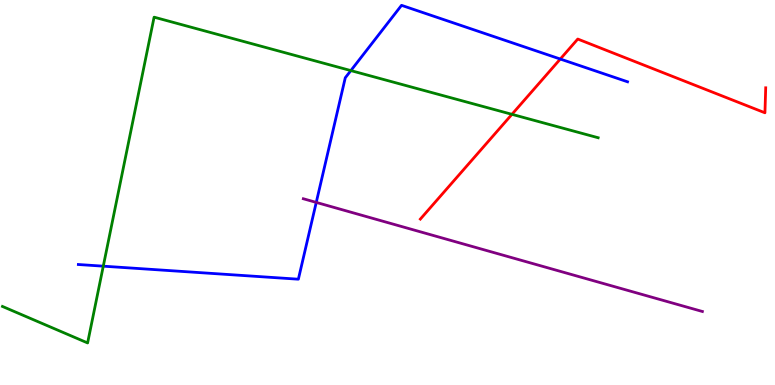[{'lines': ['blue', 'red'], 'intersections': [{'x': 7.23, 'y': 8.47}]}, {'lines': ['green', 'red'], 'intersections': [{'x': 6.61, 'y': 7.03}]}, {'lines': ['purple', 'red'], 'intersections': []}, {'lines': ['blue', 'green'], 'intersections': [{'x': 1.33, 'y': 3.09}, {'x': 4.53, 'y': 8.17}]}, {'lines': ['blue', 'purple'], 'intersections': [{'x': 4.08, 'y': 4.74}]}, {'lines': ['green', 'purple'], 'intersections': []}]